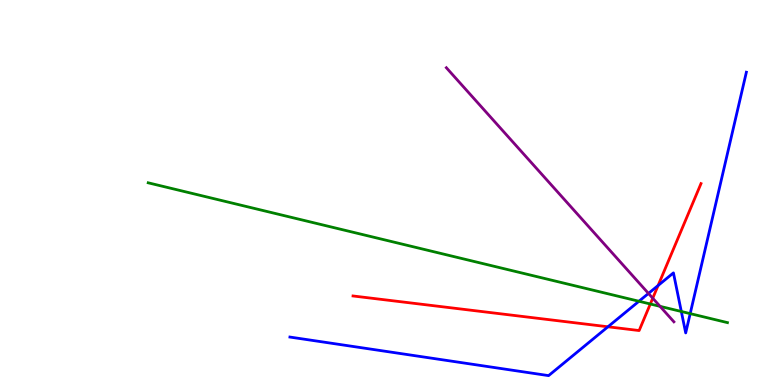[{'lines': ['blue', 'red'], 'intersections': [{'x': 7.84, 'y': 1.51}, {'x': 8.49, 'y': 2.58}]}, {'lines': ['green', 'red'], 'intersections': [{'x': 8.39, 'y': 2.1}]}, {'lines': ['purple', 'red'], 'intersections': [{'x': 8.42, 'y': 2.25}]}, {'lines': ['blue', 'green'], 'intersections': [{'x': 8.24, 'y': 2.18}, {'x': 8.79, 'y': 1.91}, {'x': 8.91, 'y': 1.85}]}, {'lines': ['blue', 'purple'], 'intersections': [{'x': 8.37, 'y': 2.38}]}, {'lines': ['green', 'purple'], 'intersections': [{'x': 8.52, 'y': 2.04}]}]